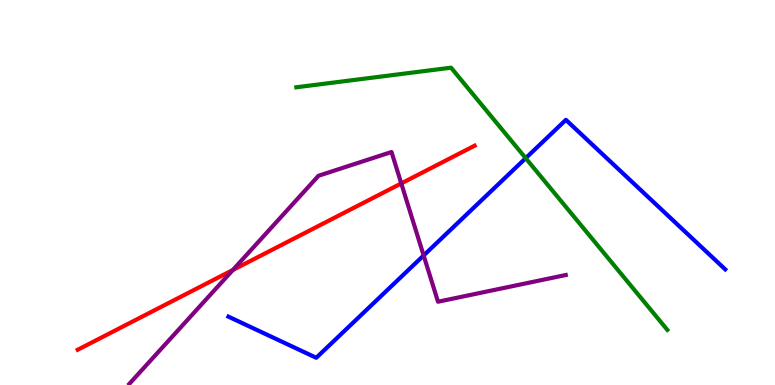[{'lines': ['blue', 'red'], 'intersections': []}, {'lines': ['green', 'red'], 'intersections': []}, {'lines': ['purple', 'red'], 'intersections': [{'x': 3.0, 'y': 2.99}, {'x': 5.18, 'y': 5.24}]}, {'lines': ['blue', 'green'], 'intersections': [{'x': 6.78, 'y': 5.89}]}, {'lines': ['blue', 'purple'], 'intersections': [{'x': 5.47, 'y': 3.36}]}, {'lines': ['green', 'purple'], 'intersections': []}]